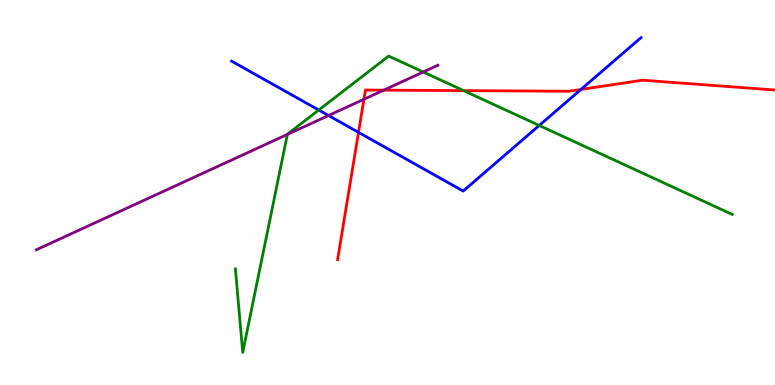[{'lines': ['blue', 'red'], 'intersections': [{'x': 4.63, 'y': 6.56}, {'x': 7.5, 'y': 7.68}]}, {'lines': ['green', 'red'], 'intersections': [{'x': 5.98, 'y': 7.65}]}, {'lines': ['purple', 'red'], 'intersections': [{'x': 4.7, 'y': 7.42}, {'x': 4.95, 'y': 7.66}]}, {'lines': ['blue', 'green'], 'intersections': [{'x': 4.11, 'y': 7.14}, {'x': 6.96, 'y': 6.74}]}, {'lines': ['blue', 'purple'], 'intersections': [{'x': 4.24, 'y': 7.0}]}, {'lines': ['green', 'purple'], 'intersections': [{'x': 3.71, 'y': 6.51}, {'x': 5.46, 'y': 8.13}]}]